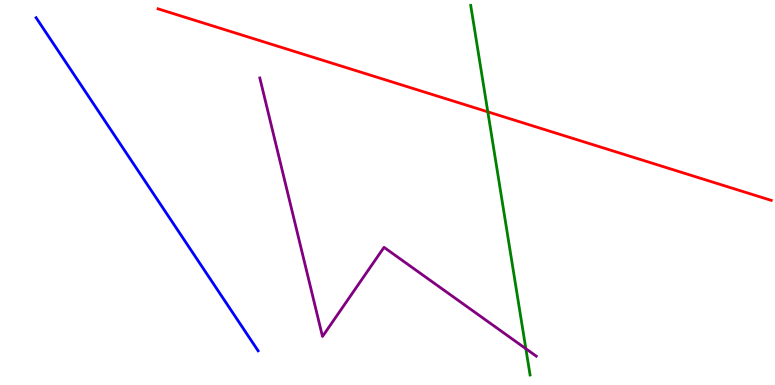[{'lines': ['blue', 'red'], 'intersections': []}, {'lines': ['green', 'red'], 'intersections': [{'x': 6.29, 'y': 7.1}]}, {'lines': ['purple', 'red'], 'intersections': []}, {'lines': ['blue', 'green'], 'intersections': []}, {'lines': ['blue', 'purple'], 'intersections': []}, {'lines': ['green', 'purple'], 'intersections': [{'x': 6.79, 'y': 0.942}]}]